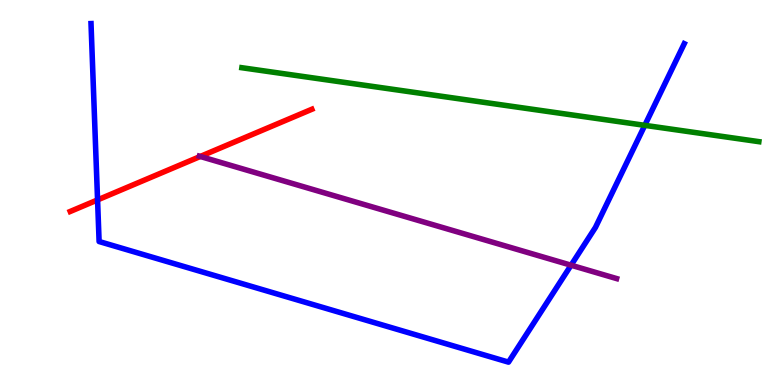[{'lines': ['blue', 'red'], 'intersections': [{'x': 1.26, 'y': 4.81}]}, {'lines': ['green', 'red'], 'intersections': []}, {'lines': ['purple', 'red'], 'intersections': [{'x': 2.58, 'y': 5.94}]}, {'lines': ['blue', 'green'], 'intersections': [{'x': 8.32, 'y': 6.74}]}, {'lines': ['blue', 'purple'], 'intersections': [{'x': 7.37, 'y': 3.11}]}, {'lines': ['green', 'purple'], 'intersections': []}]